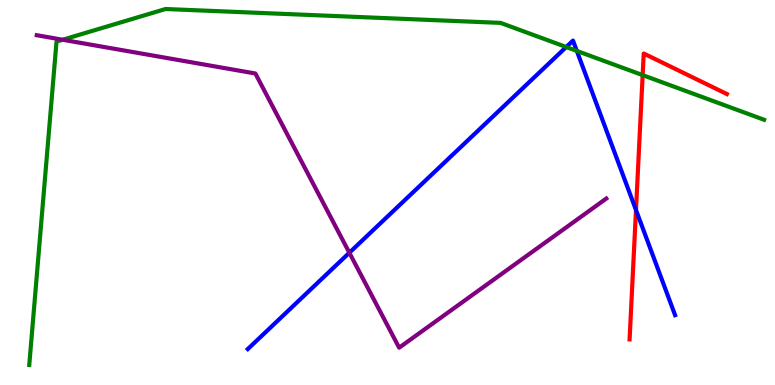[{'lines': ['blue', 'red'], 'intersections': [{'x': 8.21, 'y': 4.55}]}, {'lines': ['green', 'red'], 'intersections': [{'x': 8.29, 'y': 8.05}]}, {'lines': ['purple', 'red'], 'intersections': []}, {'lines': ['blue', 'green'], 'intersections': [{'x': 7.31, 'y': 8.78}, {'x': 7.44, 'y': 8.68}]}, {'lines': ['blue', 'purple'], 'intersections': [{'x': 4.51, 'y': 3.44}]}, {'lines': ['green', 'purple'], 'intersections': [{'x': 0.808, 'y': 8.97}]}]